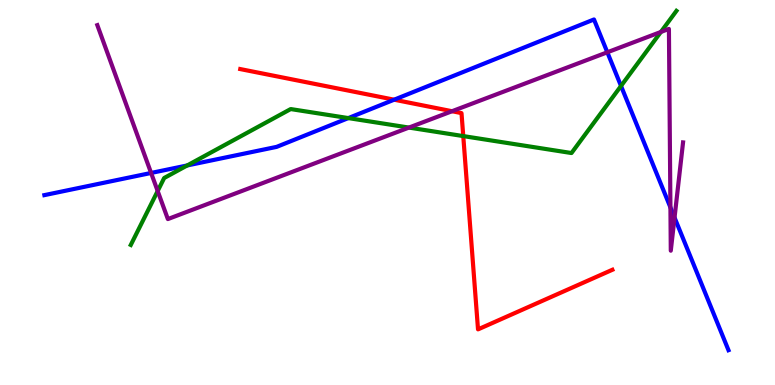[{'lines': ['blue', 'red'], 'intersections': [{'x': 5.09, 'y': 7.41}]}, {'lines': ['green', 'red'], 'intersections': [{'x': 5.98, 'y': 6.47}]}, {'lines': ['purple', 'red'], 'intersections': [{'x': 5.83, 'y': 7.11}]}, {'lines': ['blue', 'green'], 'intersections': [{'x': 2.42, 'y': 5.7}, {'x': 4.49, 'y': 6.93}, {'x': 8.01, 'y': 7.77}]}, {'lines': ['blue', 'purple'], 'intersections': [{'x': 1.95, 'y': 5.51}, {'x': 7.84, 'y': 8.64}, {'x': 8.65, 'y': 4.61}, {'x': 8.7, 'y': 4.35}]}, {'lines': ['green', 'purple'], 'intersections': [{'x': 2.03, 'y': 5.04}, {'x': 5.28, 'y': 6.69}, {'x': 8.53, 'y': 9.17}]}]